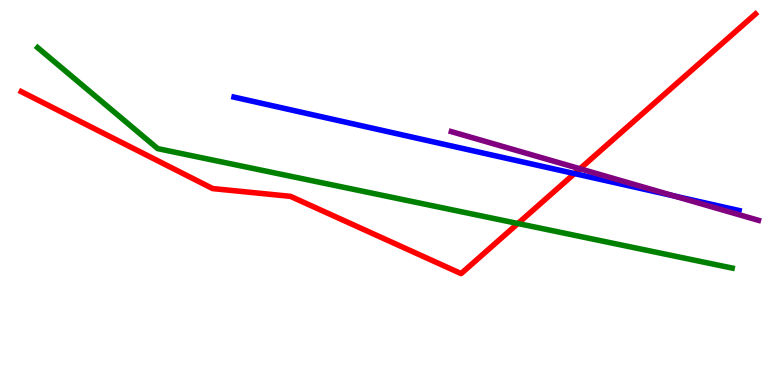[{'lines': ['blue', 'red'], 'intersections': [{'x': 7.41, 'y': 5.49}]}, {'lines': ['green', 'red'], 'intersections': [{'x': 6.68, 'y': 4.19}]}, {'lines': ['purple', 'red'], 'intersections': [{'x': 7.48, 'y': 5.62}]}, {'lines': ['blue', 'green'], 'intersections': []}, {'lines': ['blue', 'purple'], 'intersections': [{'x': 8.7, 'y': 4.91}]}, {'lines': ['green', 'purple'], 'intersections': []}]